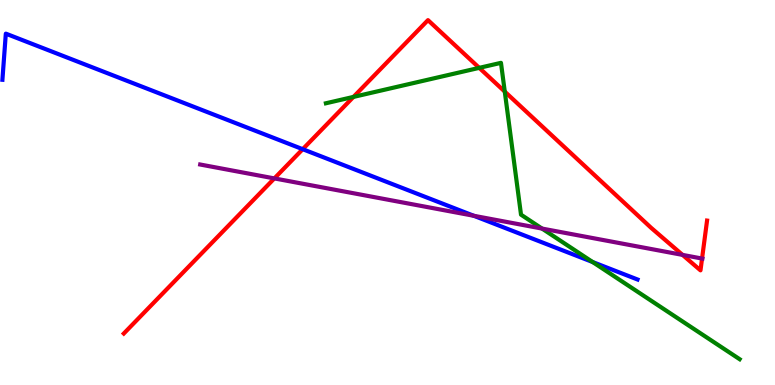[{'lines': ['blue', 'red'], 'intersections': [{'x': 3.91, 'y': 6.12}]}, {'lines': ['green', 'red'], 'intersections': [{'x': 4.56, 'y': 7.48}, {'x': 6.18, 'y': 8.24}, {'x': 6.51, 'y': 7.62}]}, {'lines': ['purple', 'red'], 'intersections': [{'x': 3.54, 'y': 5.37}, {'x': 8.81, 'y': 3.38}, {'x': 9.06, 'y': 3.28}]}, {'lines': ['blue', 'green'], 'intersections': [{'x': 7.65, 'y': 3.19}]}, {'lines': ['blue', 'purple'], 'intersections': [{'x': 6.11, 'y': 4.4}]}, {'lines': ['green', 'purple'], 'intersections': [{'x': 6.99, 'y': 4.06}]}]